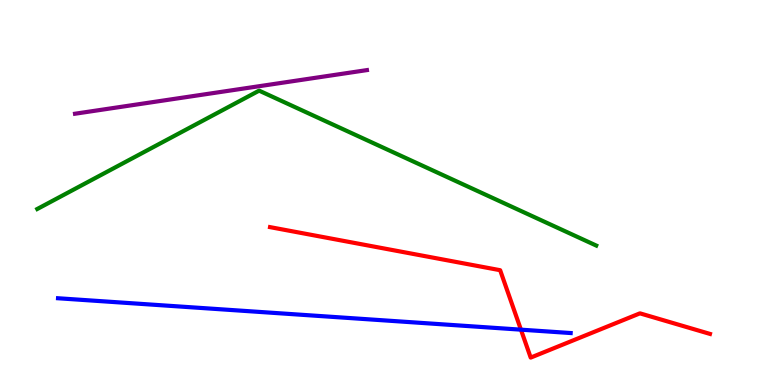[{'lines': ['blue', 'red'], 'intersections': [{'x': 6.72, 'y': 1.44}]}, {'lines': ['green', 'red'], 'intersections': []}, {'lines': ['purple', 'red'], 'intersections': []}, {'lines': ['blue', 'green'], 'intersections': []}, {'lines': ['blue', 'purple'], 'intersections': []}, {'lines': ['green', 'purple'], 'intersections': []}]